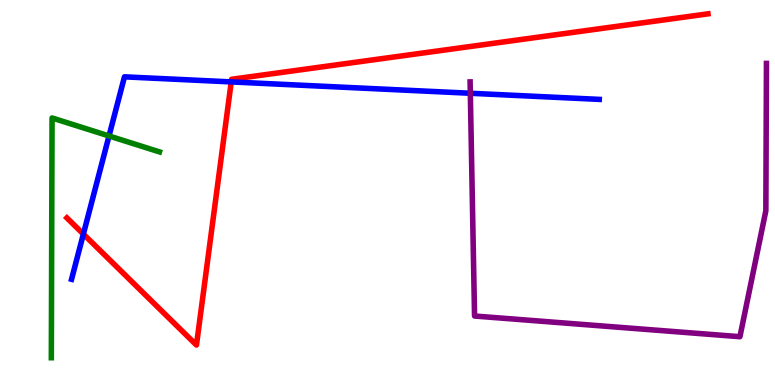[{'lines': ['blue', 'red'], 'intersections': [{'x': 1.08, 'y': 3.92}, {'x': 2.98, 'y': 7.87}]}, {'lines': ['green', 'red'], 'intersections': []}, {'lines': ['purple', 'red'], 'intersections': []}, {'lines': ['blue', 'green'], 'intersections': [{'x': 1.41, 'y': 6.47}]}, {'lines': ['blue', 'purple'], 'intersections': [{'x': 6.07, 'y': 7.58}]}, {'lines': ['green', 'purple'], 'intersections': []}]